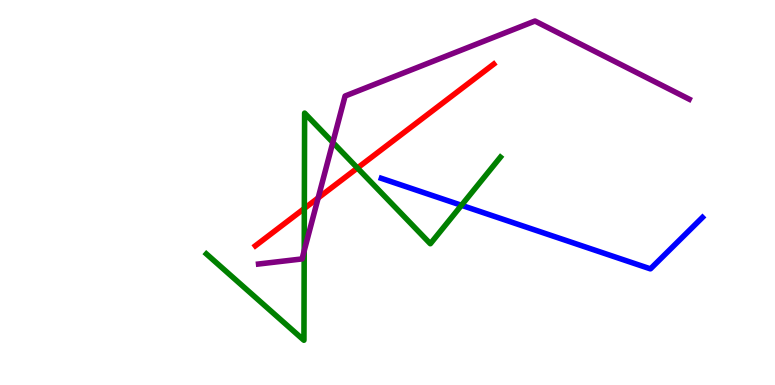[{'lines': ['blue', 'red'], 'intersections': []}, {'lines': ['green', 'red'], 'intersections': [{'x': 3.93, 'y': 4.59}, {'x': 4.61, 'y': 5.64}]}, {'lines': ['purple', 'red'], 'intersections': [{'x': 4.11, 'y': 4.86}]}, {'lines': ['blue', 'green'], 'intersections': [{'x': 5.95, 'y': 4.67}]}, {'lines': ['blue', 'purple'], 'intersections': []}, {'lines': ['green', 'purple'], 'intersections': [{'x': 3.93, 'y': 3.49}, {'x': 4.29, 'y': 6.3}]}]